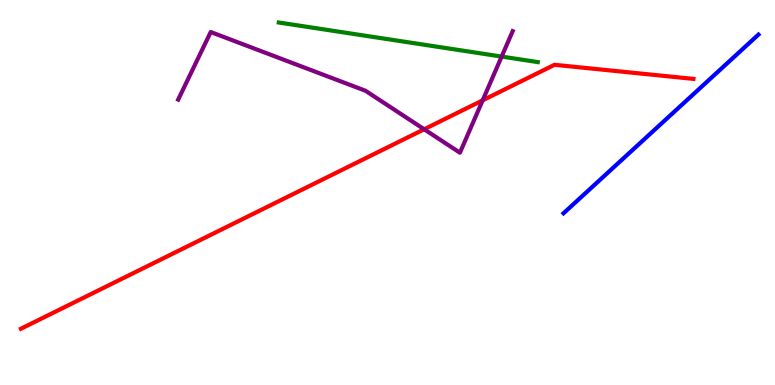[{'lines': ['blue', 'red'], 'intersections': []}, {'lines': ['green', 'red'], 'intersections': []}, {'lines': ['purple', 'red'], 'intersections': [{'x': 5.47, 'y': 6.64}, {'x': 6.23, 'y': 7.39}]}, {'lines': ['blue', 'green'], 'intersections': []}, {'lines': ['blue', 'purple'], 'intersections': []}, {'lines': ['green', 'purple'], 'intersections': [{'x': 6.47, 'y': 8.53}]}]